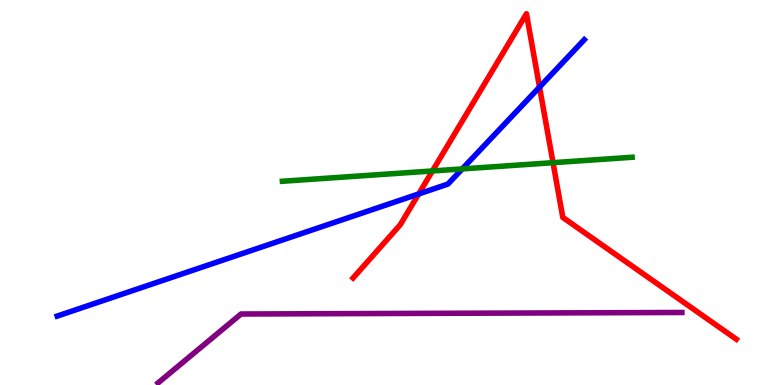[{'lines': ['blue', 'red'], 'intersections': [{'x': 5.4, 'y': 4.96}, {'x': 6.96, 'y': 7.74}]}, {'lines': ['green', 'red'], 'intersections': [{'x': 5.58, 'y': 5.56}, {'x': 7.14, 'y': 5.77}]}, {'lines': ['purple', 'red'], 'intersections': []}, {'lines': ['blue', 'green'], 'intersections': [{'x': 5.96, 'y': 5.61}]}, {'lines': ['blue', 'purple'], 'intersections': []}, {'lines': ['green', 'purple'], 'intersections': []}]